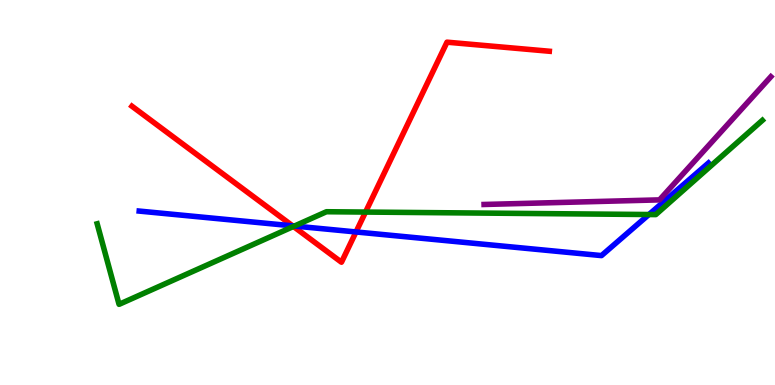[{'lines': ['blue', 'red'], 'intersections': [{'x': 3.78, 'y': 4.13}, {'x': 4.59, 'y': 3.98}]}, {'lines': ['green', 'red'], 'intersections': [{'x': 3.79, 'y': 4.12}, {'x': 4.72, 'y': 4.49}]}, {'lines': ['purple', 'red'], 'intersections': []}, {'lines': ['blue', 'green'], 'intersections': [{'x': 3.8, 'y': 4.13}, {'x': 8.37, 'y': 4.43}]}, {'lines': ['blue', 'purple'], 'intersections': []}, {'lines': ['green', 'purple'], 'intersections': []}]